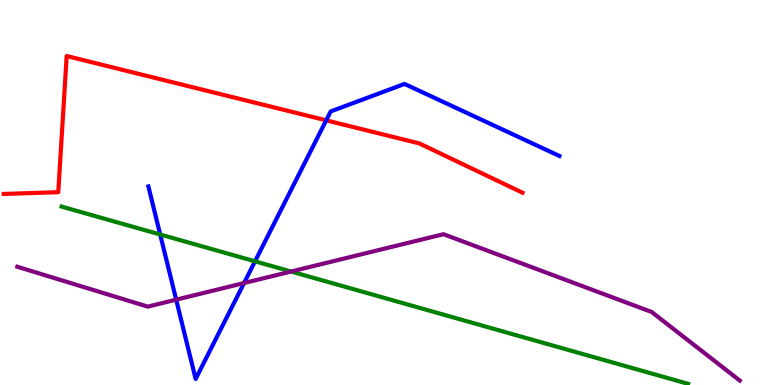[{'lines': ['blue', 'red'], 'intersections': [{'x': 4.21, 'y': 6.87}]}, {'lines': ['green', 'red'], 'intersections': []}, {'lines': ['purple', 'red'], 'intersections': []}, {'lines': ['blue', 'green'], 'intersections': [{'x': 2.07, 'y': 3.91}, {'x': 3.29, 'y': 3.21}]}, {'lines': ['blue', 'purple'], 'intersections': [{'x': 2.27, 'y': 2.22}, {'x': 3.15, 'y': 2.65}]}, {'lines': ['green', 'purple'], 'intersections': [{'x': 3.76, 'y': 2.95}]}]